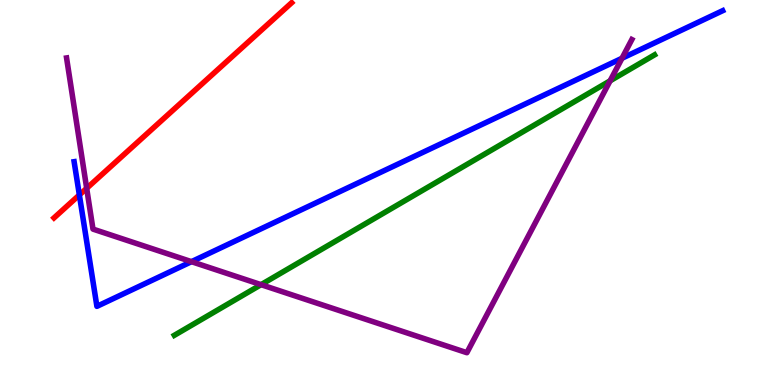[{'lines': ['blue', 'red'], 'intersections': [{'x': 1.02, 'y': 4.94}]}, {'lines': ['green', 'red'], 'intersections': []}, {'lines': ['purple', 'red'], 'intersections': [{'x': 1.12, 'y': 5.11}]}, {'lines': ['blue', 'green'], 'intersections': []}, {'lines': ['blue', 'purple'], 'intersections': [{'x': 2.47, 'y': 3.2}, {'x': 8.03, 'y': 8.49}]}, {'lines': ['green', 'purple'], 'intersections': [{'x': 3.37, 'y': 2.61}, {'x': 7.87, 'y': 7.9}]}]